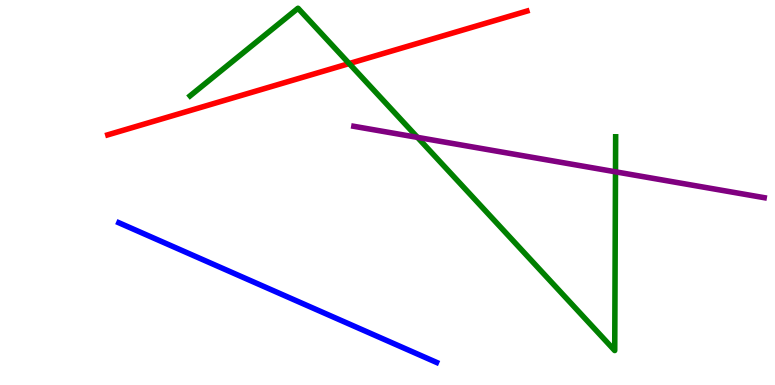[{'lines': ['blue', 'red'], 'intersections': []}, {'lines': ['green', 'red'], 'intersections': [{'x': 4.51, 'y': 8.35}]}, {'lines': ['purple', 'red'], 'intersections': []}, {'lines': ['blue', 'green'], 'intersections': []}, {'lines': ['blue', 'purple'], 'intersections': []}, {'lines': ['green', 'purple'], 'intersections': [{'x': 5.39, 'y': 6.43}, {'x': 7.94, 'y': 5.54}]}]